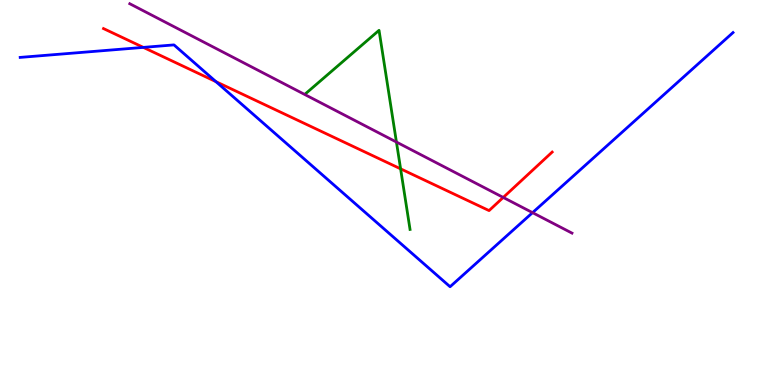[{'lines': ['blue', 'red'], 'intersections': [{'x': 1.85, 'y': 8.77}, {'x': 2.79, 'y': 7.88}]}, {'lines': ['green', 'red'], 'intersections': [{'x': 5.17, 'y': 5.61}]}, {'lines': ['purple', 'red'], 'intersections': [{'x': 6.49, 'y': 4.87}]}, {'lines': ['blue', 'green'], 'intersections': []}, {'lines': ['blue', 'purple'], 'intersections': [{'x': 6.87, 'y': 4.48}]}, {'lines': ['green', 'purple'], 'intersections': [{'x': 5.12, 'y': 6.31}]}]